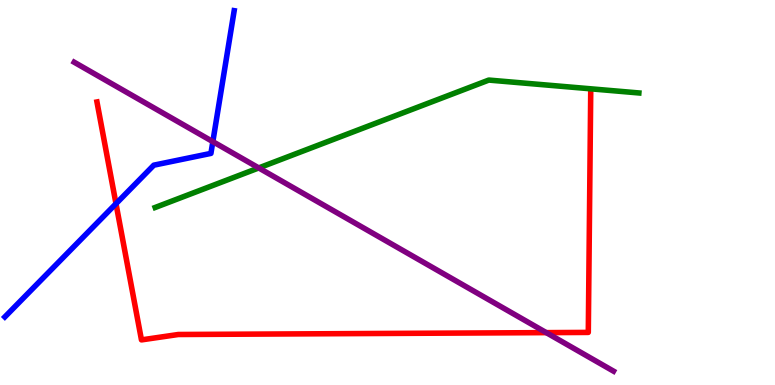[{'lines': ['blue', 'red'], 'intersections': [{'x': 1.5, 'y': 4.71}]}, {'lines': ['green', 'red'], 'intersections': []}, {'lines': ['purple', 'red'], 'intersections': [{'x': 7.05, 'y': 1.36}]}, {'lines': ['blue', 'green'], 'intersections': []}, {'lines': ['blue', 'purple'], 'intersections': [{'x': 2.75, 'y': 6.32}]}, {'lines': ['green', 'purple'], 'intersections': [{'x': 3.34, 'y': 5.64}]}]